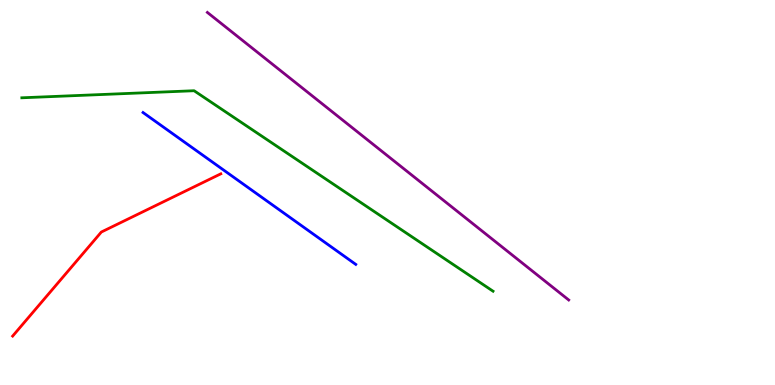[{'lines': ['blue', 'red'], 'intersections': []}, {'lines': ['green', 'red'], 'intersections': []}, {'lines': ['purple', 'red'], 'intersections': []}, {'lines': ['blue', 'green'], 'intersections': []}, {'lines': ['blue', 'purple'], 'intersections': []}, {'lines': ['green', 'purple'], 'intersections': []}]